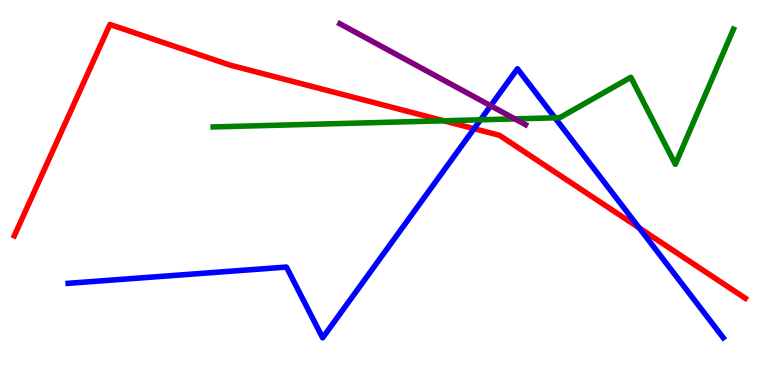[{'lines': ['blue', 'red'], 'intersections': [{'x': 6.12, 'y': 6.66}, {'x': 8.25, 'y': 4.08}]}, {'lines': ['green', 'red'], 'intersections': [{'x': 5.73, 'y': 6.86}]}, {'lines': ['purple', 'red'], 'intersections': []}, {'lines': ['blue', 'green'], 'intersections': [{'x': 6.2, 'y': 6.89}, {'x': 7.16, 'y': 6.94}]}, {'lines': ['blue', 'purple'], 'intersections': [{'x': 6.33, 'y': 7.25}]}, {'lines': ['green', 'purple'], 'intersections': [{'x': 6.64, 'y': 6.91}]}]